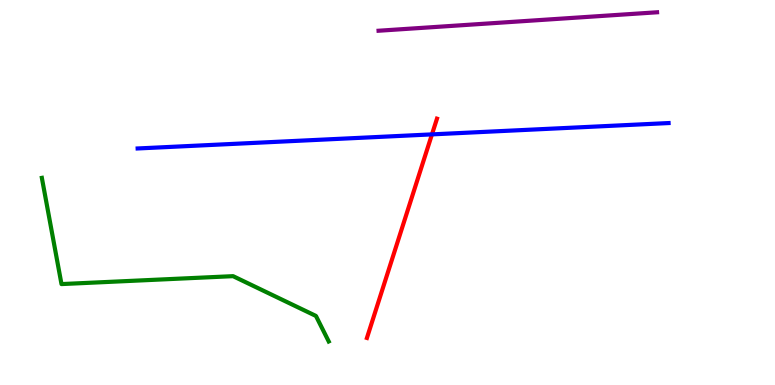[{'lines': ['blue', 'red'], 'intersections': [{'x': 5.57, 'y': 6.51}]}, {'lines': ['green', 'red'], 'intersections': []}, {'lines': ['purple', 'red'], 'intersections': []}, {'lines': ['blue', 'green'], 'intersections': []}, {'lines': ['blue', 'purple'], 'intersections': []}, {'lines': ['green', 'purple'], 'intersections': []}]